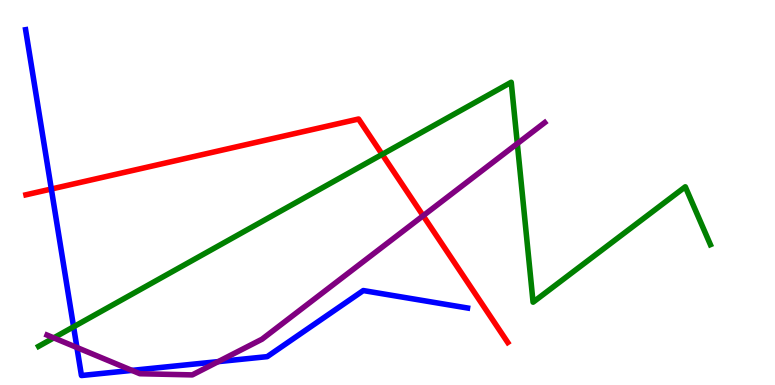[{'lines': ['blue', 'red'], 'intersections': [{'x': 0.662, 'y': 5.09}]}, {'lines': ['green', 'red'], 'intersections': [{'x': 4.93, 'y': 5.99}]}, {'lines': ['purple', 'red'], 'intersections': [{'x': 5.46, 'y': 4.4}]}, {'lines': ['blue', 'green'], 'intersections': [{'x': 0.949, 'y': 1.51}]}, {'lines': ['blue', 'purple'], 'intersections': [{'x': 0.993, 'y': 0.974}, {'x': 1.7, 'y': 0.379}, {'x': 2.82, 'y': 0.607}]}, {'lines': ['green', 'purple'], 'intersections': [{'x': 0.694, 'y': 1.22}, {'x': 6.68, 'y': 6.27}]}]